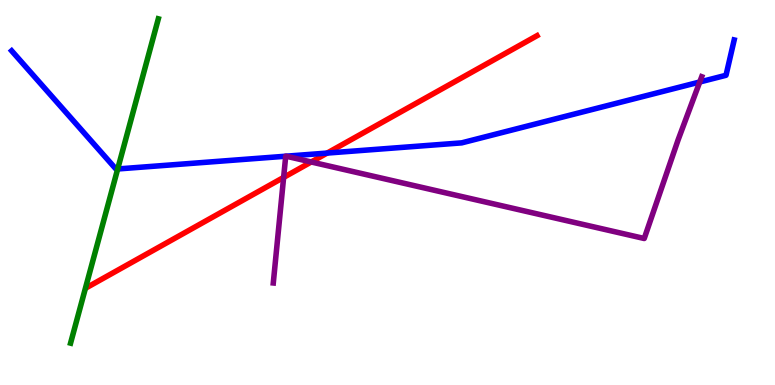[{'lines': ['blue', 'red'], 'intersections': [{'x': 4.22, 'y': 6.02}]}, {'lines': ['green', 'red'], 'intersections': []}, {'lines': ['purple', 'red'], 'intersections': [{'x': 3.66, 'y': 5.39}, {'x': 4.02, 'y': 5.79}]}, {'lines': ['blue', 'green'], 'intersections': [{'x': 1.52, 'y': 5.61}]}, {'lines': ['blue', 'purple'], 'intersections': [{'x': 3.69, 'y': 5.94}, {'x': 3.69, 'y': 5.94}, {'x': 9.03, 'y': 7.87}]}, {'lines': ['green', 'purple'], 'intersections': []}]